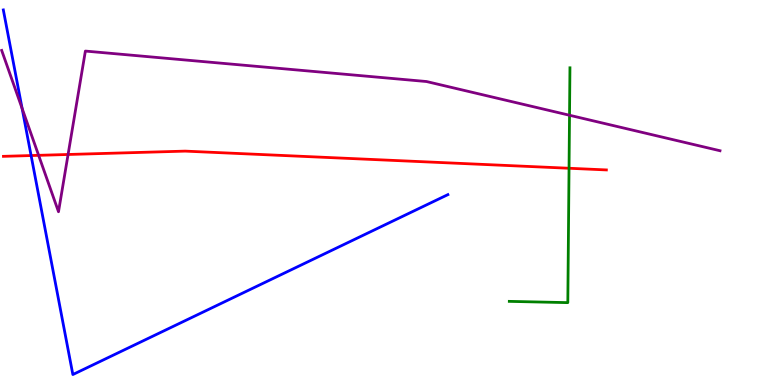[{'lines': ['blue', 'red'], 'intersections': [{'x': 0.401, 'y': 5.96}]}, {'lines': ['green', 'red'], 'intersections': [{'x': 7.34, 'y': 5.63}]}, {'lines': ['purple', 'red'], 'intersections': [{'x': 0.498, 'y': 5.97}, {'x': 0.878, 'y': 5.99}]}, {'lines': ['blue', 'green'], 'intersections': []}, {'lines': ['blue', 'purple'], 'intersections': [{'x': 0.285, 'y': 7.18}]}, {'lines': ['green', 'purple'], 'intersections': [{'x': 7.35, 'y': 7.01}]}]